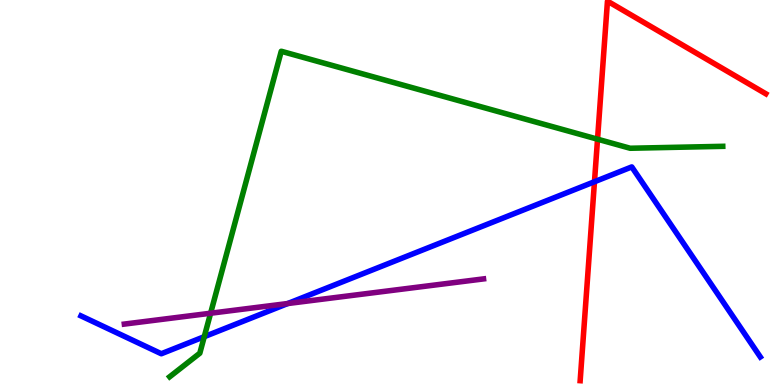[{'lines': ['blue', 'red'], 'intersections': [{'x': 7.67, 'y': 5.28}]}, {'lines': ['green', 'red'], 'intersections': [{'x': 7.71, 'y': 6.38}]}, {'lines': ['purple', 'red'], 'intersections': []}, {'lines': ['blue', 'green'], 'intersections': [{'x': 2.64, 'y': 1.26}]}, {'lines': ['blue', 'purple'], 'intersections': [{'x': 3.71, 'y': 2.12}]}, {'lines': ['green', 'purple'], 'intersections': [{'x': 2.72, 'y': 1.86}]}]